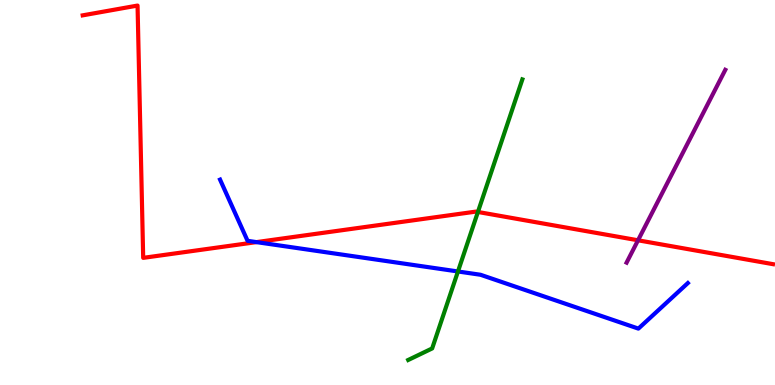[{'lines': ['blue', 'red'], 'intersections': [{'x': 3.31, 'y': 3.71}]}, {'lines': ['green', 'red'], 'intersections': [{'x': 6.17, 'y': 4.49}]}, {'lines': ['purple', 'red'], 'intersections': [{'x': 8.23, 'y': 3.76}]}, {'lines': ['blue', 'green'], 'intersections': [{'x': 5.91, 'y': 2.95}]}, {'lines': ['blue', 'purple'], 'intersections': []}, {'lines': ['green', 'purple'], 'intersections': []}]